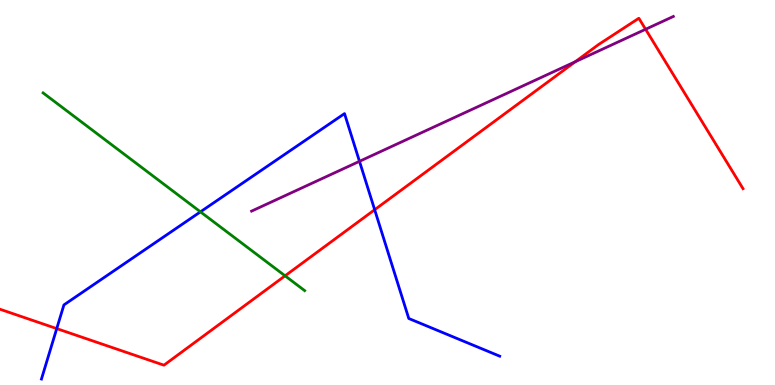[{'lines': ['blue', 'red'], 'intersections': [{'x': 0.732, 'y': 1.46}, {'x': 4.83, 'y': 4.55}]}, {'lines': ['green', 'red'], 'intersections': [{'x': 3.68, 'y': 2.84}]}, {'lines': ['purple', 'red'], 'intersections': [{'x': 7.42, 'y': 8.4}, {'x': 8.33, 'y': 9.24}]}, {'lines': ['blue', 'green'], 'intersections': [{'x': 2.59, 'y': 4.5}]}, {'lines': ['blue', 'purple'], 'intersections': [{'x': 4.64, 'y': 5.81}]}, {'lines': ['green', 'purple'], 'intersections': []}]